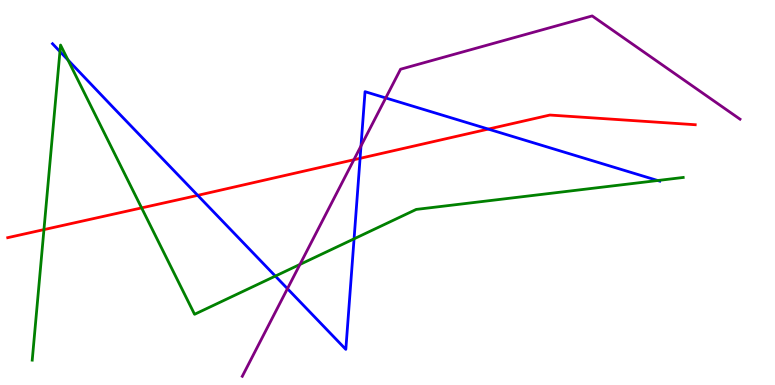[{'lines': ['blue', 'red'], 'intersections': [{'x': 2.55, 'y': 4.93}, {'x': 4.65, 'y': 5.89}, {'x': 6.3, 'y': 6.65}]}, {'lines': ['green', 'red'], 'intersections': [{'x': 0.567, 'y': 4.04}, {'x': 1.83, 'y': 4.6}]}, {'lines': ['purple', 'red'], 'intersections': [{'x': 4.57, 'y': 5.85}]}, {'lines': ['blue', 'green'], 'intersections': [{'x': 0.774, 'y': 8.66}, {'x': 0.877, 'y': 8.44}, {'x': 3.55, 'y': 2.83}, {'x': 4.57, 'y': 3.8}, {'x': 8.49, 'y': 5.31}]}, {'lines': ['blue', 'purple'], 'intersections': [{'x': 3.71, 'y': 2.5}, {'x': 4.66, 'y': 6.21}, {'x': 4.98, 'y': 7.46}]}, {'lines': ['green', 'purple'], 'intersections': [{'x': 3.87, 'y': 3.13}]}]